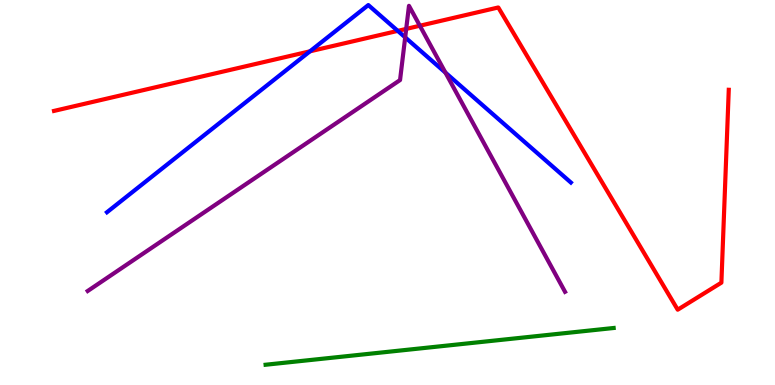[{'lines': ['blue', 'red'], 'intersections': [{'x': 4.0, 'y': 8.67}, {'x': 5.13, 'y': 9.2}]}, {'lines': ['green', 'red'], 'intersections': []}, {'lines': ['purple', 'red'], 'intersections': [{'x': 5.24, 'y': 9.25}, {'x': 5.42, 'y': 9.33}]}, {'lines': ['blue', 'green'], 'intersections': []}, {'lines': ['blue', 'purple'], 'intersections': [{'x': 5.23, 'y': 9.03}, {'x': 5.75, 'y': 8.11}]}, {'lines': ['green', 'purple'], 'intersections': []}]